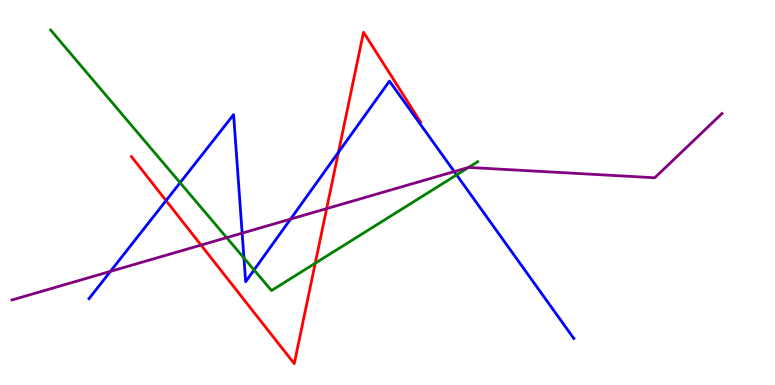[{'lines': ['blue', 'red'], 'intersections': [{'x': 2.14, 'y': 4.79}, {'x': 4.37, 'y': 6.04}]}, {'lines': ['green', 'red'], 'intersections': [{'x': 4.07, 'y': 3.16}]}, {'lines': ['purple', 'red'], 'intersections': [{'x': 2.59, 'y': 3.63}, {'x': 4.21, 'y': 4.58}]}, {'lines': ['blue', 'green'], 'intersections': [{'x': 2.32, 'y': 5.25}, {'x': 3.15, 'y': 3.3}, {'x': 3.28, 'y': 2.99}, {'x': 5.89, 'y': 5.46}]}, {'lines': ['blue', 'purple'], 'intersections': [{'x': 1.43, 'y': 2.95}, {'x': 3.12, 'y': 3.94}, {'x': 3.75, 'y': 4.31}, {'x': 5.86, 'y': 5.54}]}, {'lines': ['green', 'purple'], 'intersections': [{'x': 2.92, 'y': 3.83}, {'x': 6.05, 'y': 5.65}]}]